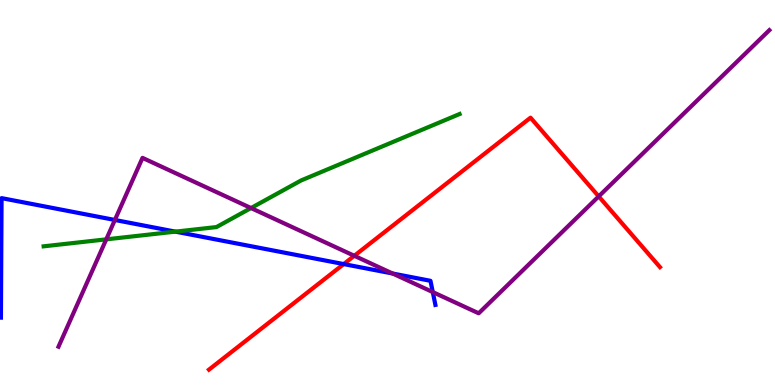[{'lines': ['blue', 'red'], 'intersections': [{'x': 4.43, 'y': 3.14}]}, {'lines': ['green', 'red'], 'intersections': []}, {'lines': ['purple', 'red'], 'intersections': [{'x': 4.57, 'y': 3.36}, {'x': 7.73, 'y': 4.9}]}, {'lines': ['blue', 'green'], 'intersections': [{'x': 2.26, 'y': 3.98}]}, {'lines': ['blue', 'purple'], 'intersections': [{'x': 1.48, 'y': 4.29}, {'x': 5.07, 'y': 2.9}, {'x': 5.58, 'y': 2.41}]}, {'lines': ['green', 'purple'], 'intersections': [{'x': 1.37, 'y': 3.78}, {'x': 3.24, 'y': 4.6}]}]